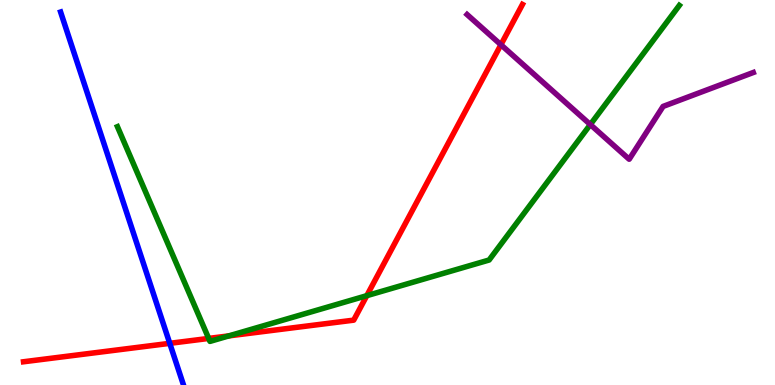[{'lines': ['blue', 'red'], 'intersections': [{'x': 2.19, 'y': 1.08}]}, {'lines': ['green', 'red'], 'intersections': [{'x': 2.69, 'y': 1.21}, {'x': 2.95, 'y': 1.28}, {'x': 4.73, 'y': 2.32}]}, {'lines': ['purple', 'red'], 'intersections': [{'x': 6.46, 'y': 8.84}]}, {'lines': ['blue', 'green'], 'intersections': []}, {'lines': ['blue', 'purple'], 'intersections': []}, {'lines': ['green', 'purple'], 'intersections': [{'x': 7.62, 'y': 6.76}]}]